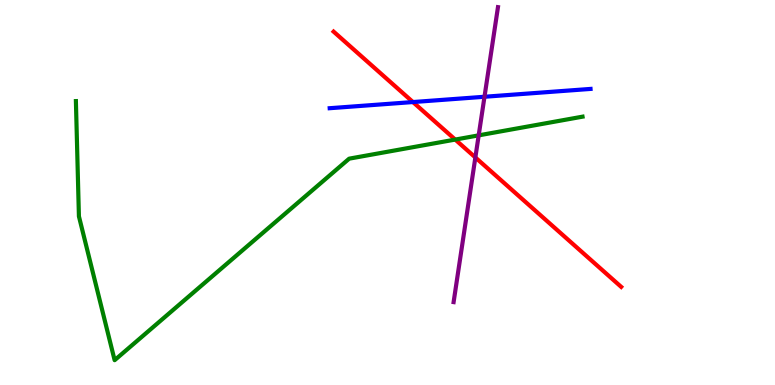[{'lines': ['blue', 'red'], 'intersections': [{'x': 5.33, 'y': 7.35}]}, {'lines': ['green', 'red'], 'intersections': [{'x': 5.87, 'y': 6.37}]}, {'lines': ['purple', 'red'], 'intersections': [{'x': 6.13, 'y': 5.91}]}, {'lines': ['blue', 'green'], 'intersections': []}, {'lines': ['blue', 'purple'], 'intersections': [{'x': 6.25, 'y': 7.49}]}, {'lines': ['green', 'purple'], 'intersections': [{'x': 6.18, 'y': 6.48}]}]